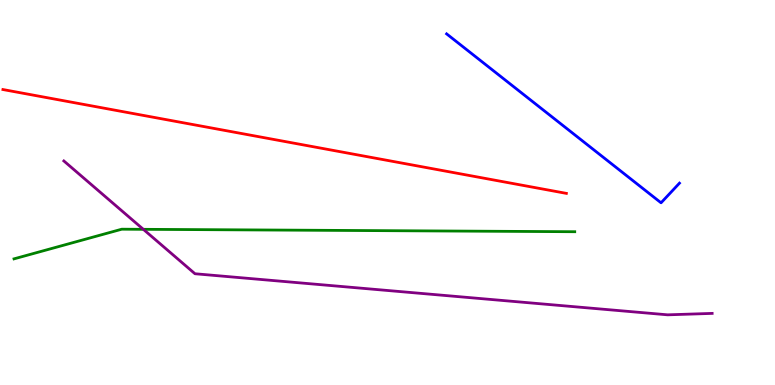[{'lines': ['blue', 'red'], 'intersections': []}, {'lines': ['green', 'red'], 'intersections': []}, {'lines': ['purple', 'red'], 'intersections': []}, {'lines': ['blue', 'green'], 'intersections': []}, {'lines': ['blue', 'purple'], 'intersections': []}, {'lines': ['green', 'purple'], 'intersections': [{'x': 1.85, 'y': 4.04}]}]